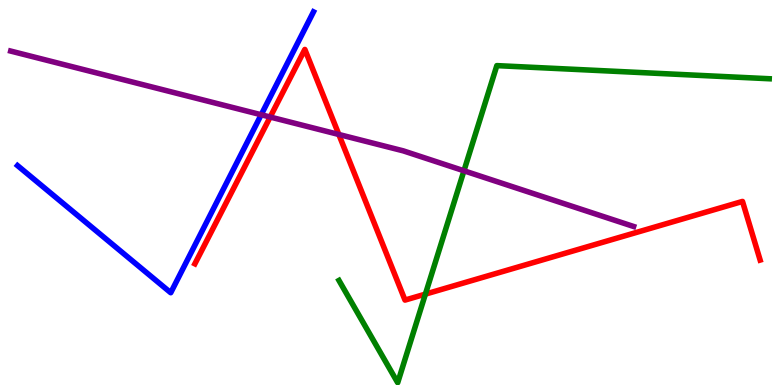[{'lines': ['blue', 'red'], 'intersections': []}, {'lines': ['green', 'red'], 'intersections': [{'x': 5.49, 'y': 2.36}]}, {'lines': ['purple', 'red'], 'intersections': [{'x': 3.49, 'y': 6.96}, {'x': 4.37, 'y': 6.51}]}, {'lines': ['blue', 'green'], 'intersections': []}, {'lines': ['blue', 'purple'], 'intersections': [{'x': 3.37, 'y': 7.02}]}, {'lines': ['green', 'purple'], 'intersections': [{'x': 5.99, 'y': 5.56}]}]